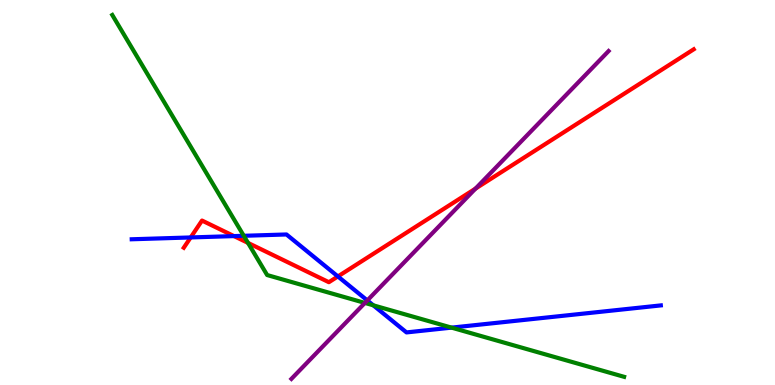[{'lines': ['blue', 'red'], 'intersections': [{'x': 2.46, 'y': 3.83}, {'x': 3.02, 'y': 3.87}, {'x': 4.36, 'y': 2.82}]}, {'lines': ['green', 'red'], 'intersections': [{'x': 3.2, 'y': 3.69}]}, {'lines': ['purple', 'red'], 'intersections': [{'x': 6.14, 'y': 5.1}]}, {'lines': ['blue', 'green'], 'intersections': [{'x': 3.15, 'y': 3.88}, {'x': 4.82, 'y': 2.07}, {'x': 5.83, 'y': 1.49}]}, {'lines': ['blue', 'purple'], 'intersections': [{'x': 4.74, 'y': 2.2}]}, {'lines': ['green', 'purple'], 'intersections': [{'x': 4.71, 'y': 2.13}]}]